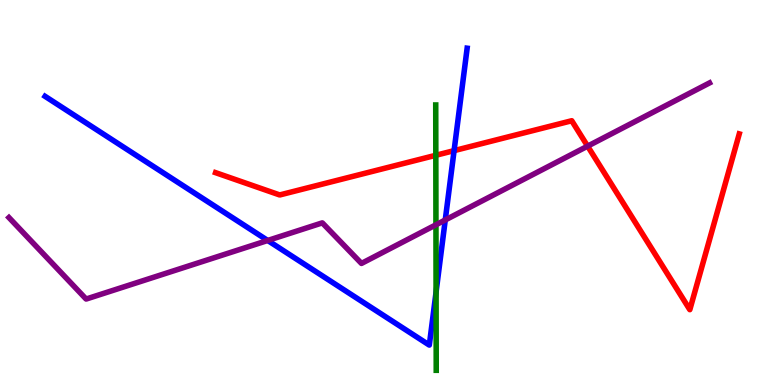[{'lines': ['blue', 'red'], 'intersections': [{'x': 5.86, 'y': 6.09}]}, {'lines': ['green', 'red'], 'intersections': [{'x': 5.62, 'y': 5.97}]}, {'lines': ['purple', 'red'], 'intersections': [{'x': 7.58, 'y': 6.2}]}, {'lines': ['blue', 'green'], 'intersections': [{'x': 5.63, 'y': 2.42}]}, {'lines': ['blue', 'purple'], 'intersections': [{'x': 3.45, 'y': 3.75}, {'x': 5.75, 'y': 4.29}]}, {'lines': ['green', 'purple'], 'intersections': [{'x': 5.63, 'y': 4.16}]}]